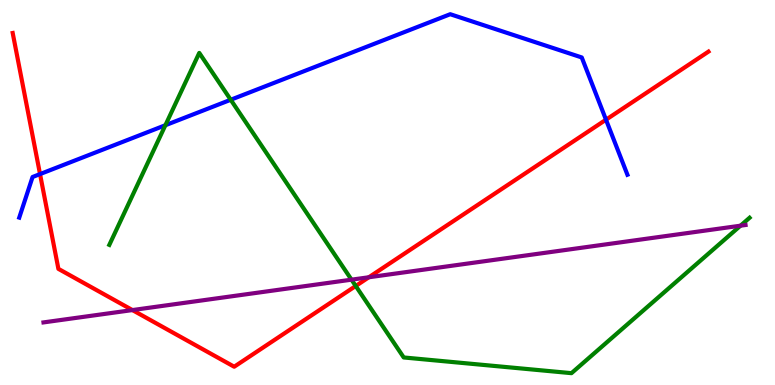[{'lines': ['blue', 'red'], 'intersections': [{'x': 0.517, 'y': 5.48}, {'x': 7.82, 'y': 6.89}]}, {'lines': ['green', 'red'], 'intersections': [{'x': 4.59, 'y': 2.57}]}, {'lines': ['purple', 'red'], 'intersections': [{'x': 1.71, 'y': 1.95}, {'x': 4.76, 'y': 2.8}]}, {'lines': ['blue', 'green'], 'intersections': [{'x': 2.13, 'y': 6.75}, {'x': 2.98, 'y': 7.41}]}, {'lines': ['blue', 'purple'], 'intersections': []}, {'lines': ['green', 'purple'], 'intersections': [{'x': 4.54, 'y': 2.74}, {'x': 9.55, 'y': 4.14}]}]